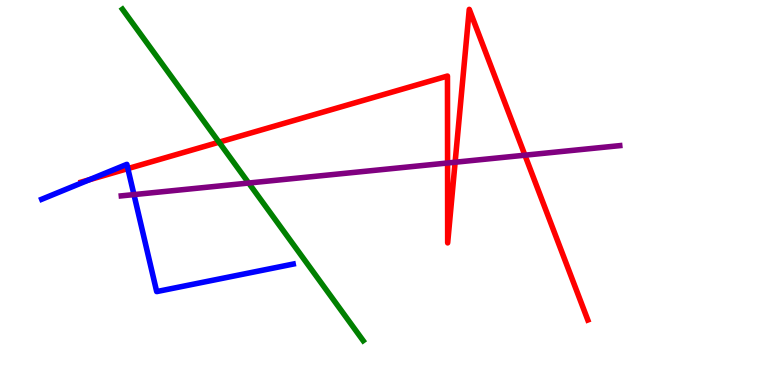[{'lines': ['blue', 'red'], 'intersections': [{'x': 1.15, 'y': 5.33}, {'x': 1.65, 'y': 5.62}]}, {'lines': ['green', 'red'], 'intersections': [{'x': 2.83, 'y': 6.31}]}, {'lines': ['purple', 'red'], 'intersections': [{'x': 5.78, 'y': 5.77}, {'x': 5.87, 'y': 5.79}, {'x': 6.77, 'y': 5.97}]}, {'lines': ['blue', 'green'], 'intersections': []}, {'lines': ['blue', 'purple'], 'intersections': [{'x': 1.73, 'y': 4.95}]}, {'lines': ['green', 'purple'], 'intersections': [{'x': 3.21, 'y': 5.25}]}]